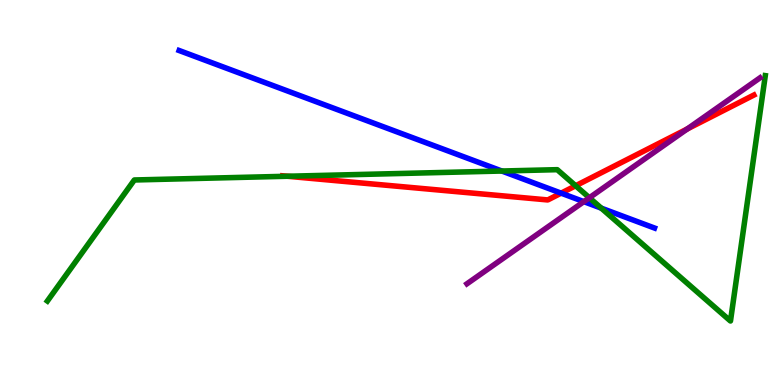[{'lines': ['blue', 'red'], 'intersections': [{'x': 7.24, 'y': 4.98}]}, {'lines': ['green', 'red'], 'intersections': [{'x': 3.71, 'y': 5.42}, {'x': 7.43, 'y': 5.18}]}, {'lines': ['purple', 'red'], 'intersections': [{'x': 8.87, 'y': 6.65}]}, {'lines': ['blue', 'green'], 'intersections': [{'x': 6.48, 'y': 5.56}, {'x': 7.76, 'y': 4.59}]}, {'lines': ['blue', 'purple'], 'intersections': [{'x': 7.53, 'y': 4.76}]}, {'lines': ['green', 'purple'], 'intersections': [{'x': 7.6, 'y': 4.86}]}]